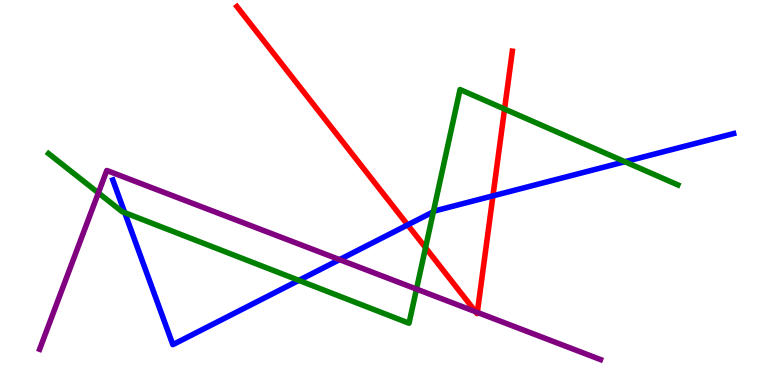[{'lines': ['blue', 'red'], 'intersections': [{'x': 5.26, 'y': 4.16}, {'x': 6.36, 'y': 4.91}]}, {'lines': ['green', 'red'], 'intersections': [{'x': 5.49, 'y': 3.57}, {'x': 6.51, 'y': 7.17}]}, {'lines': ['purple', 'red'], 'intersections': [{'x': 6.14, 'y': 1.9}, {'x': 6.16, 'y': 1.89}]}, {'lines': ['blue', 'green'], 'intersections': [{'x': 1.61, 'y': 4.48}, {'x': 3.86, 'y': 2.72}, {'x': 5.59, 'y': 4.5}, {'x': 8.06, 'y': 5.8}]}, {'lines': ['blue', 'purple'], 'intersections': [{'x': 4.38, 'y': 3.26}]}, {'lines': ['green', 'purple'], 'intersections': [{'x': 1.27, 'y': 4.99}, {'x': 5.37, 'y': 2.49}]}]